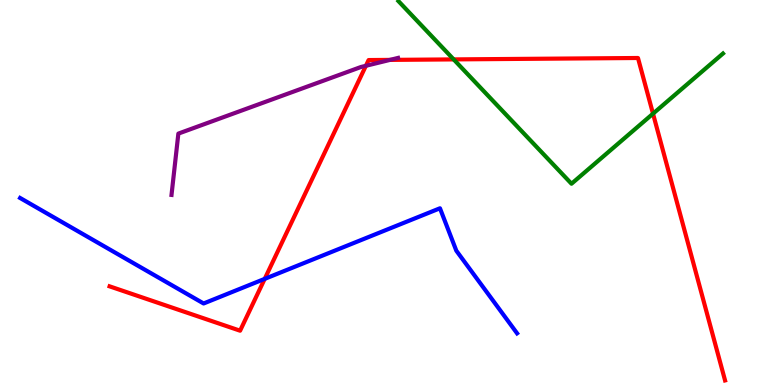[{'lines': ['blue', 'red'], 'intersections': [{'x': 3.42, 'y': 2.76}]}, {'lines': ['green', 'red'], 'intersections': [{'x': 5.85, 'y': 8.46}, {'x': 8.43, 'y': 7.05}]}, {'lines': ['purple', 'red'], 'intersections': [{'x': 4.72, 'y': 8.29}, {'x': 5.03, 'y': 8.44}]}, {'lines': ['blue', 'green'], 'intersections': []}, {'lines': ['blue', 'purple'], 'intersections': []}, {'lines': ['green', 'purple'], 'intersections': []}]